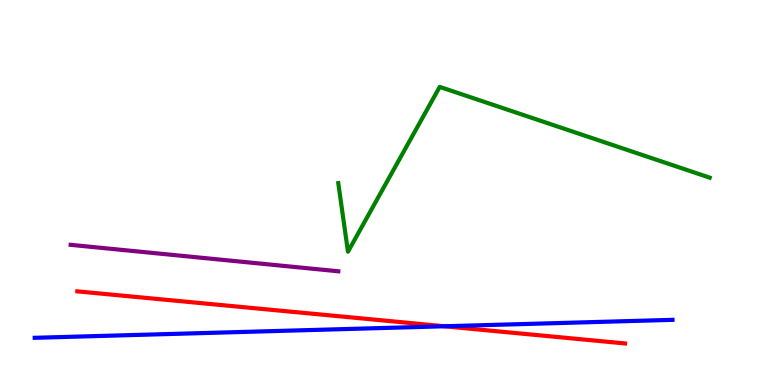[{'lines': ['blue', 'red'], 'intersections': [{'x': 5.73, 'y': 1.53}]}, {'lines': ['green', 'red'], 'intersections': []}, {'lines': ['purple', 'red'], 'intersections': []}, {'lines': ['blue', 'green'], 'intersections': []}, {'lines': ['blue', 'purple'], 'intersections': []}, {'lines': ['green', 'purple'], 'intersections': []}]